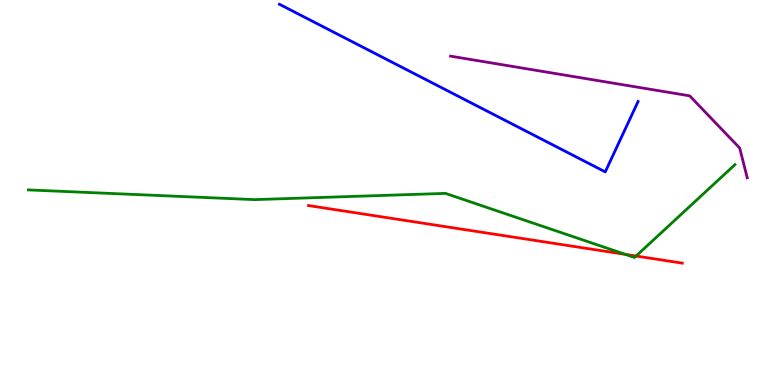[{'lines': ['blue', 'red'], 'intersections': []}, {'lines': ['green', 'red'], 'intersections': [{'x': 8.07, 'y': 3.39}, {'x': 8.21, 'y': 3.35}]}, {'lines': ['purple', 'red'], 'intersections': []}, {'lines': ['blue', 'green'], 'intersections': []}, {'lines': ['blue', 'purple'], 'intersections': []}, {'lines': ['green', 'purple'], 'intersections': []}]